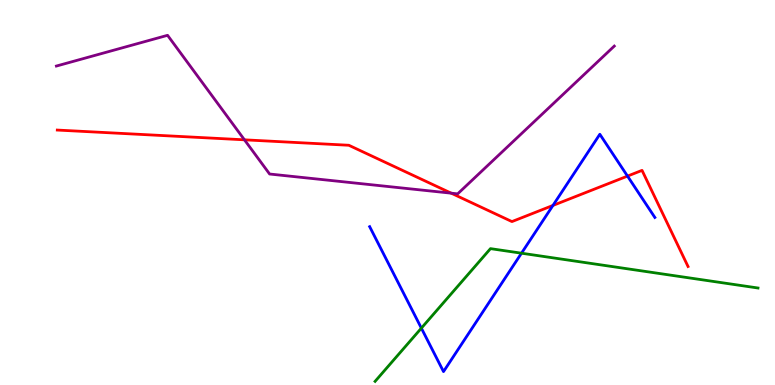[{'lines': ['blue', 'red'], 'intersections': [{'x': 7.13, 'y': 4.66}, {'x': 8.1, 'y': 5.43}]}, {'lines': ['green', 'red'], 'intersections': []}, {'lines': ['purple', 'red'], 'intersections': [{'x': 3.15, 'y': 6.37}, {'x': 5.82, 'y': 4.98}]}, {'lines': ['blue', 'green'], 'intersections': [{'x': 5.44, 'y': 1.48}, {'x': 6.73, 'y': 3.42}]}, {'lines': ['blue', 'purple'], 'intersections': []}, {'lines': ['green', 'purple'], 'intersections': []}]